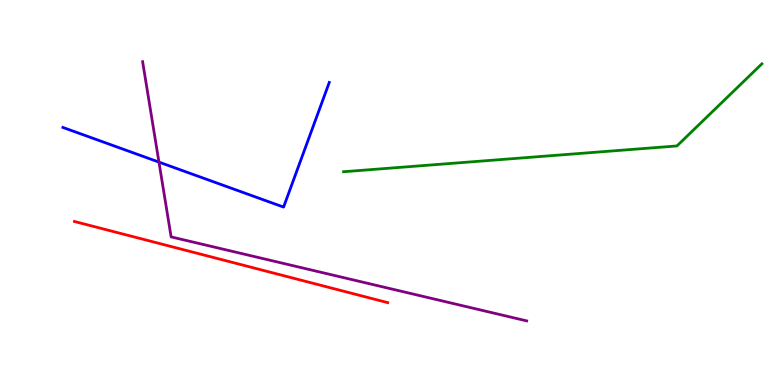[{'lines': ['blue', 'red'], 'intersections': []}, {'lines': ['green', 'red'], 'intersections': []}, {'lines': ['purple', 'red'], 'intersections': []}, {'lines': ['blue', 'green'], 'intersections': []}, {'lines': ['blue', 'purple'], 'intersections': [{'x': 2.05, 'y': 5.79}]}, {'lines': ['green', 'purple'], 'intersections': []}]